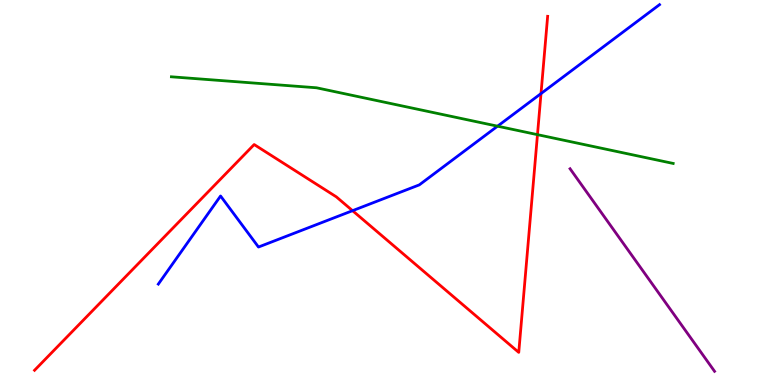[{'lines': ['blue', 'red'], 'intersections': [{'x': 4.55, 'y': 4.53}, {'x': 6.98, 'y': 7.57}]}, {'lines': ['green', 'red'], 'intersections': [{'x': 6.94, 'y': 6.5}]}, {'lines': ['purple', 'red'], 'intersections': []}, {'lines': ['blue', 'green'], 'intersections': [{'x': 6.42, 'y': 6.72}]}, {'lines': ['blue', 'purple'], 'intersections': []}, {'lines': ['green', 'purple'], 'intersections': []}]